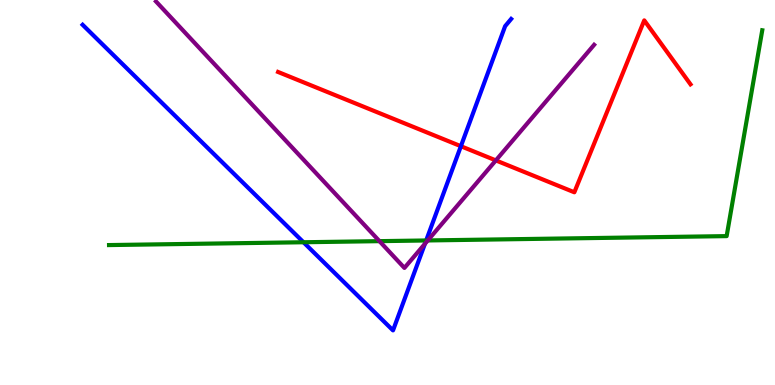[{'lines': ['blue', 'red'], 'intersections': [{'x': 5.95, 'y': 6.2}]}, {'lines': ['green', 'red'], 'intersections': []}, {'lines': ['purple', 'red'], 'intersections': [{'x': 6.4, 'y': 5.83}]}, {'lines': ['blue', 'green'], 'intersections': [{'x': 3.92, 'y': 3.71}, {'x': 5.5, 'y': 3.75}]}, {'lines': ['blue', 'purple'], 'intersections': [{'x': 5.48, 'y': 3.67}]}, {'lines': ['green', 'purple'], 'intersections': [{'x': 4.9, 'y': 3.74}, {'x': 5.52, 'y': 3.75}]}]